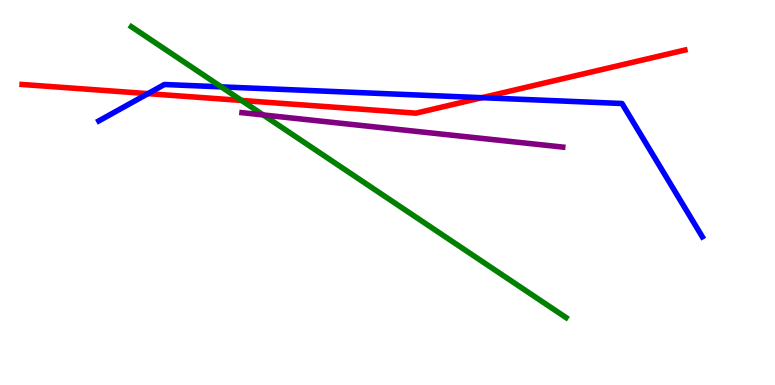[{'lines': ['blue', 'red'], 'intersections': [{'x': 1.91, 'y': 7.57}, {'x': 6.22, 'y': 7.46}]}, {'lines': ['green', 'red'], 'intersections': [{'x': 3.12, 'y': 7.39}]}, {'lines': ['purple', 'red'], 'intersections': []}, {'lines': ['blue', 'green'], 'intersections': [{'x': 2.85, 'y': 7.74}]}, {'lines': ['blue', 'purple'], 'intersections': []}, {'lines': ['green', 'purple'], 'intersections': [{'x': 3.4, 'y': 7.01}]}]